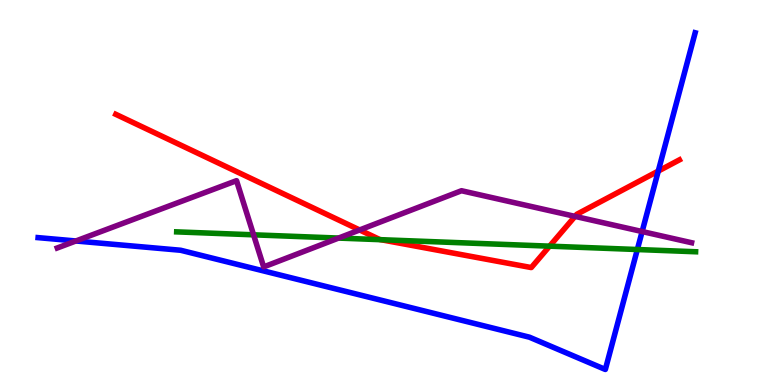[{'lines': ['blue', 'red'], 'intersections': [{'x': 8.49, 'y': 5.56}]}, {'lines': ['green', 'red'], 'intersections': [{'x': 4.91, 'y': 3.77}, {'x': 7.09, 'y': 3.61}]}, {'lines': ['purple', 'red'], 'intersections': [{'x': 4.64, 'y': 4.03}, {'x': 7.42, 'y': 4.38}]}, {'lines': ['blue', 'green'], 'intersections': [{'x': 8.22, 'y': 3.52}]}, {'lines': ['blue', 'purple'], 'intersections': [{'x': 0.979, 'y': 3.74}, {'x': 8.29, 'y': 3.99}]}, {'lines': ['green', 'purple'], 'intersections': [{'x': 3.27, 'y': 3.9}, {'x': 4.37, 'y': 3.82}]}]